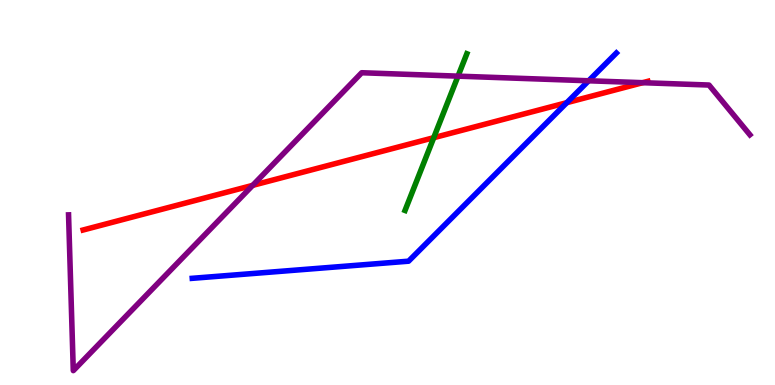[{'lines': ['blue', 'red'], 'intersections': [{'x': 7.31, 'y': 7.33}]}, {'lines': ['green', 'red'], 'intersections': [{'x': 5.6, 'y': 6.42}]}, {'lines': ['purple', 'red'], 'intersections': [{'x': 3.26, 'y': 5.19}, {'x': 8.29, 'y': 7.85}]}, {'lines': ['blue', 'green'], 'intersections': []}, {'lines': ['blue', 'purple'], 'intersections': [{'x': 7.6, 'y': 7.9}]}, {'lines': ['green', 'purple'], 'intersections': [{'x': 5.91, 'y': 8.02}]}]